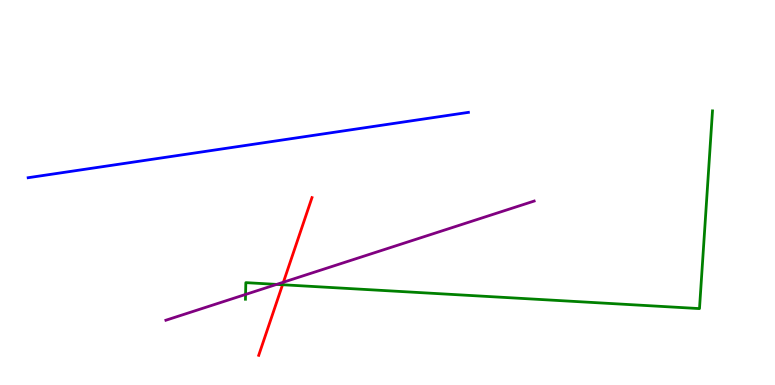[{'lines': ['blue', 'red'], 'intersections': []}, {'lines': ['green', 'red'], 'intersections': [{'x': 3.65, 'y': 2.6}]}, {'lines': ['purple', 'red'], 'intersections': [{'x': 3.66, 'y': 2.67}]}, {'lines': ['blue', 'green'], 'intersections': []}, {'lines': ['blue', 'purple'], 'intersections': []}, {'lines': ['green', 'purple'], 'intersections': [{'x': 3.17, 'y': 2.35}, {'x': 3.57, 'y': 2.61}]}]